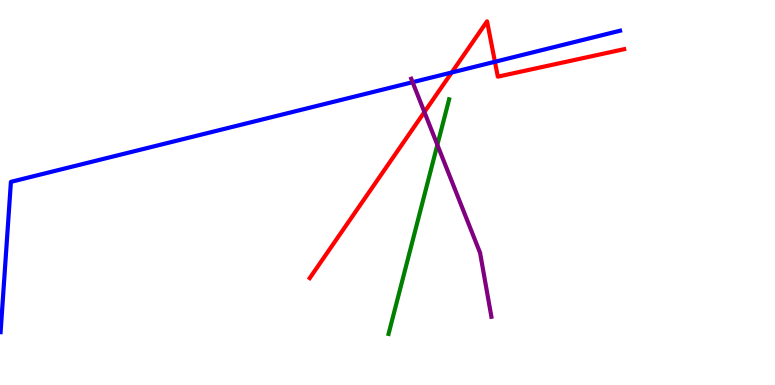[{'lines': ['blue', 'red'], 'intersections': [{'x': 5.83, 'y': 8.12}, {'x': 6.39, 'y': 8.4}]}, {'lines': ['green', 'red'], 'intersections': []}, {'lines': ['purple', 'red'], 'intersections': [{'x': 5.48, 'y': 7.09}]}, {'lines': ['blue', 'green'], 'intersections': []}, {'lines': ['blue', 'purple'], 'intersections': [{'x': 5.32, 'y': 7.87}]}, {'lines': ['green', 'purple'], 'intersections': [{'x': 5.64, 'y': 6.24}]}]